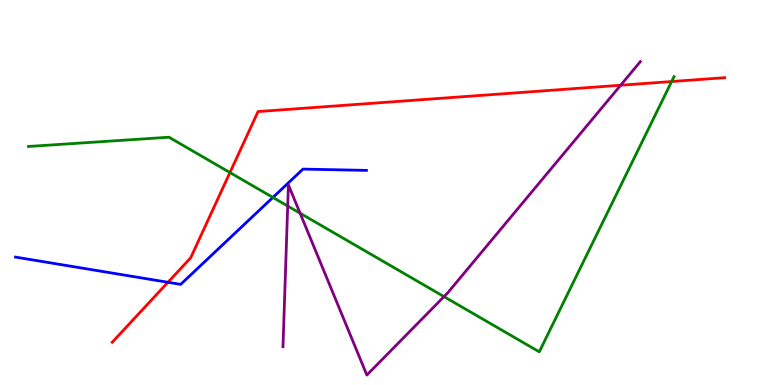[{'lines': ['blue', 'red'], 'intersections': [{'x': 2.17, 'y': 2.67}]}, {'lines': ['green', 'red'], 'intersections': [{'x': 2.97, 'y': 5.52}, {'x': 8.67, 'y': 7.88}]}, {'lines': ['purple', 'red'], 'intersections': [{'x': 8.01, 'y': 7.79}]}, {'lines': ['blue', 'green'], 'intersections': [{'x': 3.52, 'y': 4.87}]}, {'lines': ['blue', 'purple'], 'intersections': []}, {'lines': ['green', 'purple'], 'intersections': [{'x': 3.71, 'y': 4.65}, {'x': 3.87, 'y': 4.46}, {'x': 5.73, 'y': 2.3}]}]